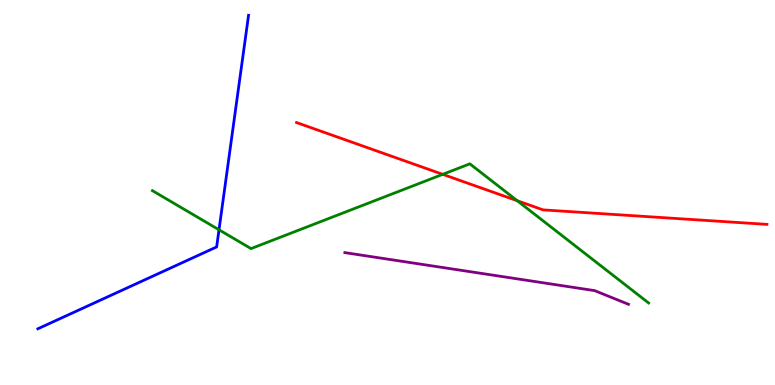[{'lines': ['blue', 'red'], 'intersections': []}, {'lines': ['green', 'red'], 'intersections': [{'x': 5.71, 'y': 5.47}, {'x': 6.67, 'y': 4.79}]}, {'lines': ['purple', 'red'], 'intersections': []}, {'lines': ['blue', 'green'], 'intersections': [{'x': 2.83, 'y': 4.03}]}, {'lines': ['blue', 'purple'], 'intersections': []}, {'lines': ['green', 'purple'], 'intersections': []}]